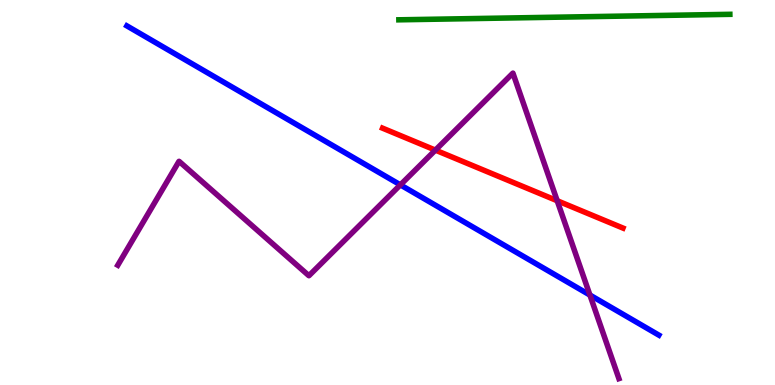[{'lines': ['blue', 'red'], 'intersections': []}, {'lines': ['green', 'red'], 'intersections': []}, {'lines': ['purple', 'red'], 'intersections': [{'x': 5.62, 'y': 6.1}, {'x': 7.19, 'y': 4.79}]}, {'lines': ['blue', 'green'], 'intersections': []}, {'lines': ['blue', 'purple'], 'intersections': [{'x': 5.17, 'y': 5.2}, {'x': 7.61, 'y': 2.34}]}, {'lines': ['green', 'purple'], 'intersections': []}]